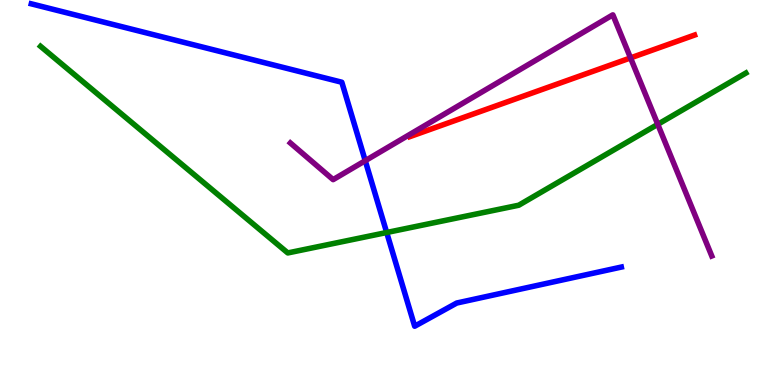[{'lines': ['blue', 'red'], 'intersections': []}, {'lines': ['green', 'red'], 'intersections': []}, {'lines': ['purple', 'red'], 'intersections': [{'x': 8.14, 'y': 8.5}]}, {'lines': ['blue', 'green'], 'intersections': [{'x': 4.99, 'y': 3.96}]}, {'lines': ['blue', 'purple'], 'intersections': [{'x': 4.71, 'y': 5.83}]}, {'lines': ['green', 'purple'], 'intersections': [{'x': 8.49, 'y': 6.77}]}]